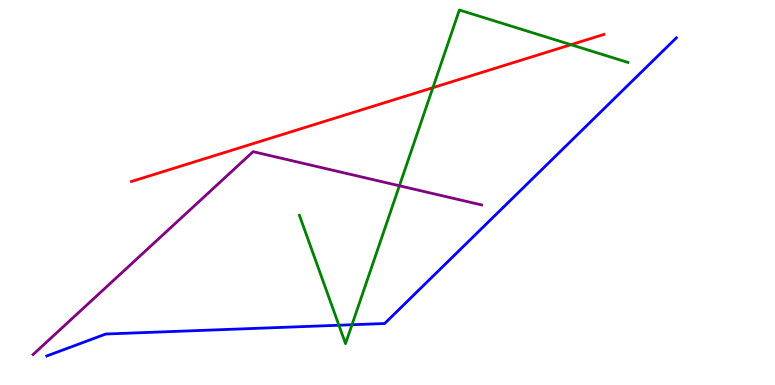[{'lines': ['blue', 'red'], 'intersections': []}, {'lines': ['green', 'red'], 'intersections': [{'x': 5.59, 'y': 7.72}, {'x': 7.37, 'y': 8.84}]}, {'lines': ['purple', 'red'], 'intersections': []}, {'lines': ['blue', 'green'], 'intersections': [{'x': 4.37, 'y': 1.55}, {'x': 4.54, 'y': 1.57}]}, {'lines': ['blue', 'purple'], 'intersections': []}, {'lines': ['green', 'purple'], 'intersections': [{'x': 5.15, 'y': 5.17}]}]